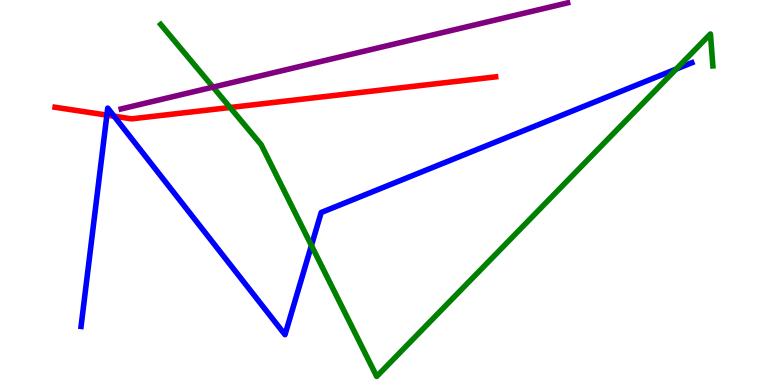[{'lines': ['blue', 'red'], 'intersections': [{'x': 1.38, 'y': 7.01}, {'x': 1.47, 'y': 6.98}]}, {'lines': ['green', 'red'], 'intersections': [{'x': 2.97, 'y': 7.21}]}, {'lines': ['purple', 'red'], 'intersections': []}, {'lines': ['blue', 'green'], 'intersections': [{'x': 4.02, 'y': 3.62}, {'x': 8.73, 'y': 8.21}]}, {'lines': ['blue', 'purple'], 'intersections': []}, {'lines': ['green', 'purple'], 'intersections': [{'x': 2.75, 'y': 7.74}]}]